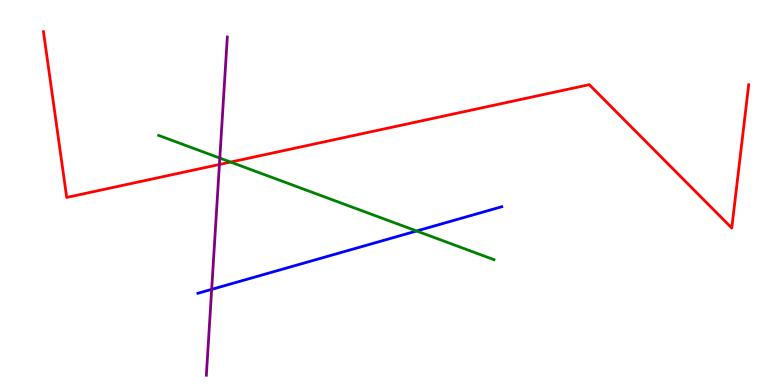[{'lines': ['blue', 'red'], 'intersections': []}, {'lines': ['green', 'red'], 'intersections': [{'x': 2.98, 'y': 5.79}]}, {'lines': ['purple', 'red'], 'intersections': [{'x': 2.83, 'y': 5.73}]}, {'lines': ['blue', 'green'], 'intersections': [{'x': 5.38, 'y': 4.0}]}, {'lines': ['blue', 'purple'], 'intersections': [{'x': 2.73, 'y': 2.48}]}, {'lines': ['green', 'purple'], 'intersections': [{'x': 2.84, 'y': 5.89}]}]